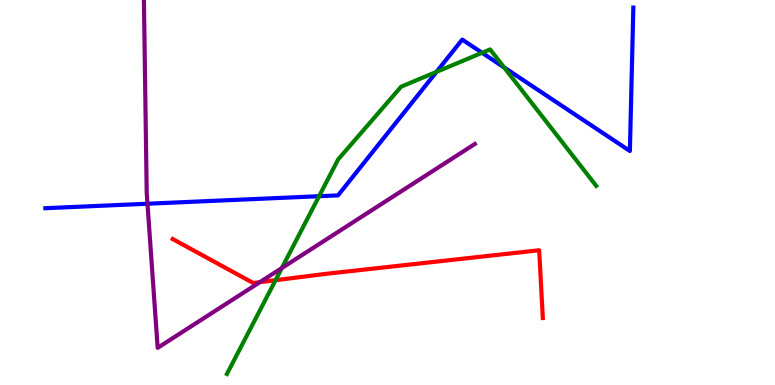[{'lines': ['blue', 'red'], 'intersections': []}, {'lines': ['green', 'red'], 'intersections': [{'x': 3.56, 'y': 2.72}]}, {'lines': ['purple', 'red'], 'intersections': [{'x': 3.35, 'y': 2.67}]}, {'lines': ['blue', 'green'], 'intersections': [{'x': 4.12, 'y': 4.9}, {'x': 5.63, 'y': 8.13}, {'x': 6.22, 'y': 8.63}, {'x': 6.5, 'y': 8.25}]}, {'lines': ['blue', 'purple'], 'intersections': [{'x': 1.9, 'y': 4.71}]}, {'lines': ['green', 'purple'], 'intersections': [{'x': 3.64, 'y': 3.04}]}]